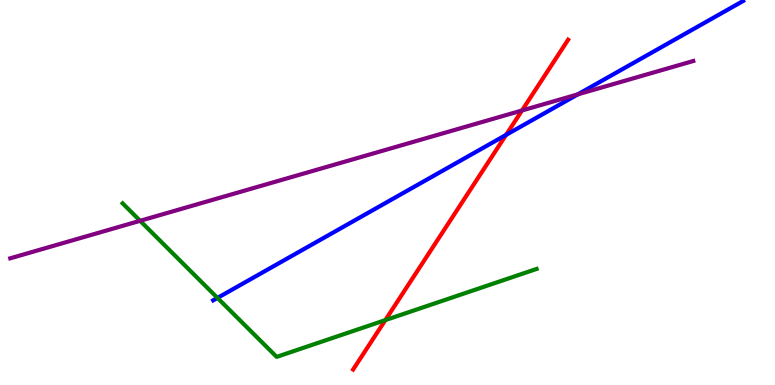[{'lines': ['blue', 'red'], 'intersections': [{'x': 6.53, 'y': 6.5}]}, {'lines': ['green', 'red'], 'intersections': [{'x': 4.97, 'y': 1.69}]}, {'lines': ['purple', 'red'], 'intersections': [{'x': 6.74, 'y': 7.13}]}, {'lines': ['blue', 'green'], 'intersections': [{'x': 2.81, 'y': 2.26}]}, {'lines': ['blue', 'purple'], 'intersections': [{'x': 7.46, 'y': 7.55}]}, {'lines': ['green', 'purple'], 'intersections': [{'x': 1.81, 'y': 4.26}]}]